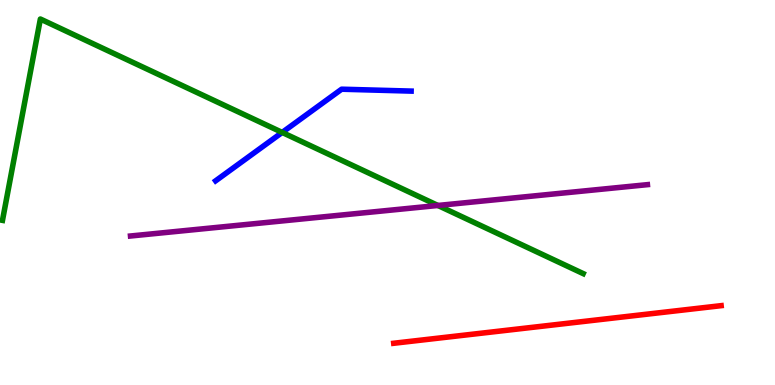[{'lines': ['blue', 'red'], 'intersections': []}, {'lines': ['green', 'red'], 'intersections': []}, {'lines': ['purple', 'red'], 'intersections': []}, {'lines': ['blue', 'green'], 'intersections': [{'x': 3.64, 'y': 6.56}]}, {'lines': ['blue', 'purple'], 'intersections': []}, {'lines': ['green', 'purple'], 'intersections': [{'x': 5.65, 'y': 4.66}]}]